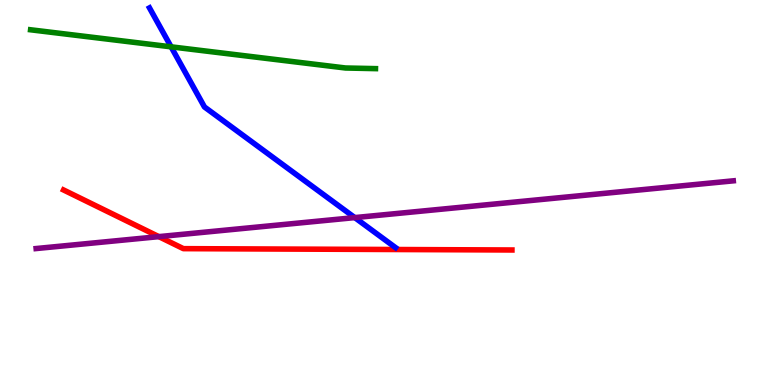[{'lines': ['blue', 'red'], 'intersections': []}, {'lines': ['green', 'red'], 'intersections': []}, {'lines': ['purple', 'red'], 'intersections': [{'x': 2.05, 'y': 3.85}]}, {'lines': ['blue', 'green'], 'intersections': [{'x': 2.21, 'y': 8.78}]}, {'lines': ['blue', 'purple'], 'intersections': [{'x': 4.58, 'y': 4.35}]}, {'lines': ['green', 'purple'], 'intersections': []}]